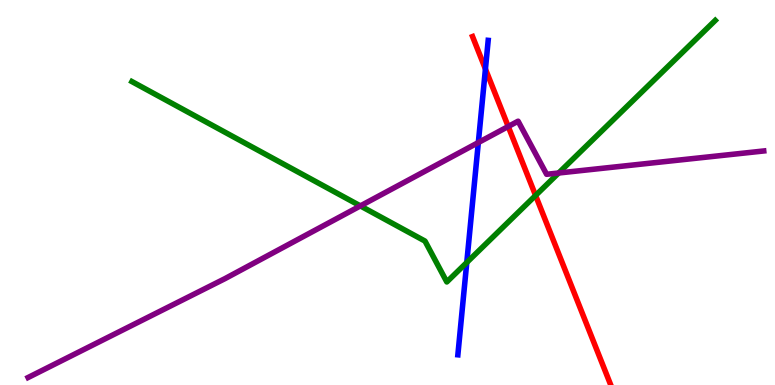[{'lines': ['blue', 'red'], 'intersections': [{'x': 6.26, 'y': 8.21}]}, {'lines': ['green', 'red'], 'intersections': [{'x': 6.91, 'y': 4.92}]}, {'lines': ['purple', 'red'], 'intersections': [{'x': 6.56, 'y': 6.71}]}, {'lines': ['blue', 'green'], 'intersections': [{'x': 6.02, 'y': 3.18}]}, {'lines': ['blue', 'purple'], 'intersections': [{'x': 6.17, 'y': 6.3}]}, {'lines': ['green', 'purple'], 'intersections': [{'x': 4.65, 'y': 4.65}, {'x': 7.21, 'y': 5.51}]}]